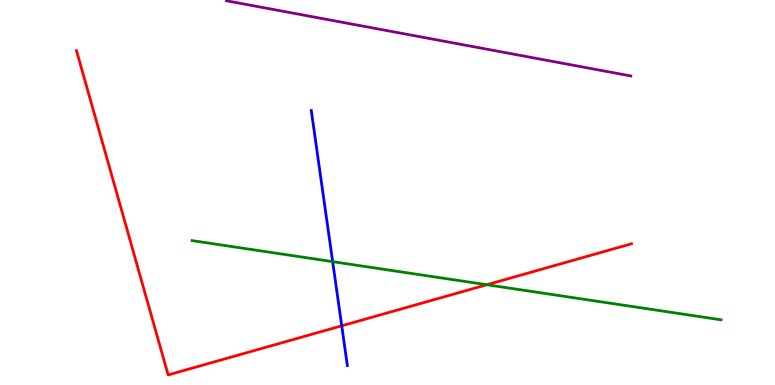[{'lines': ['blue', 'red'], 'intersections': [{'x': 4.41, 'y': 1.54}]}, {'lines': ['green', 'red'], 'intersections': [{'x': 6.28, 'y': 2.6}]}, {'lines': ['purple', 'red'], 'intersections': []}, {'lines': ['blue', 'green'], 'intersections': [{'x': 4.29, 'y': 3.2}]}, {'lines': ['blue', 'purple'], 'intersections': []}, {'lines': ['green', 'purple'], 'intersections': []}]